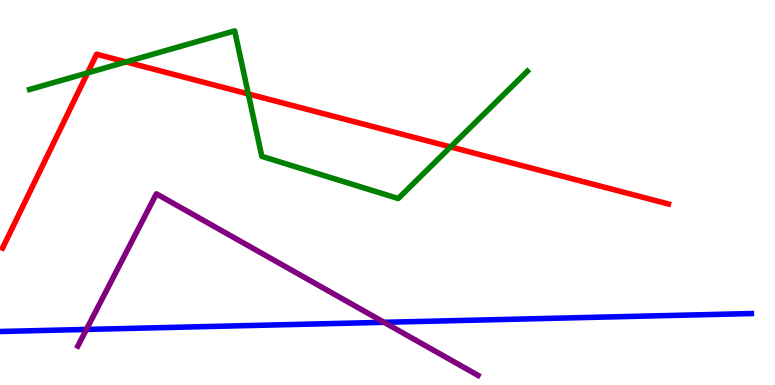[{'lines': ['blue', 'red'], 'intersections': []}, {'lines': ['green', 'red'], 'intersections': [{'x': 1.13, 'y': 8.11}, {'x': 1.63, 'y': 8.39}, {'x': 3.2, 'y': 7.56}, {'x': 5.81, 'y': 6.18}]}, {'lines': ['purple', 'red'], 'intersections': []}, {'lines': ['blue', 'green'], 'intersections': []}, {'lines': ['blue', 'purple'], 'intersections': [{'x': 1.12, 'y': 1.44}, {'x': 4.96, 'y': 1.63}]}, {'lines': ['green', 'purple'], 'intersections': []}]